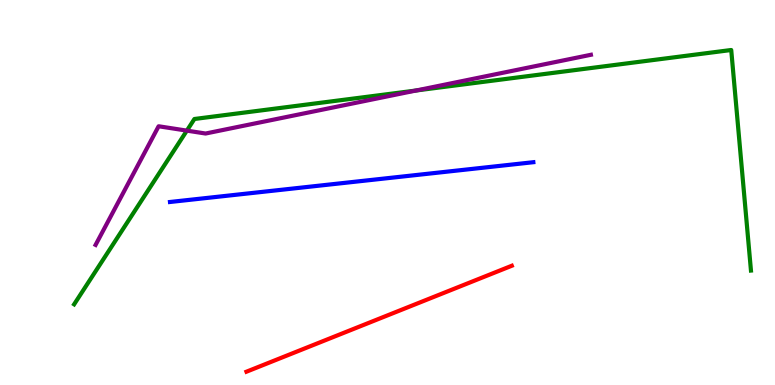[{'lines': ['blue', 'red'], 'intersections': []}, {'lines': ['green', 'red'], 'intersections': []}, {'lines': ['purple', 'red'], 'intersections': []}, {'lines': ['blue', 'green'], 'intersections': []}, {'lines': ['blue', 'purple'], 'intersections': []}, {'lines': ['green', 'purple'], 'intersections': [{'x': 2.41, 'y': 6.61}, {'x': 5.37, 'y': 7.65}]}]